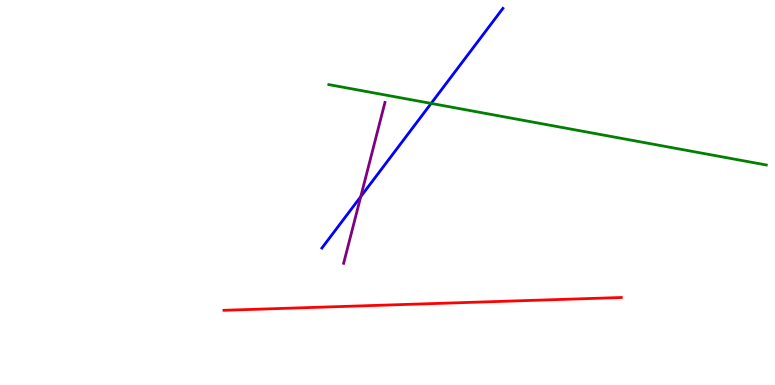[{'lines': ['blue', 'red'], 'intersections': []}, {'lines': ['green', 'red'], 'intersections': []}, {'lines': ['purple', 'red'], 'intersections': []}, {'lines': ['blue', 'green'], 'intersections': [{'x': 5.56, 'y': 7.31}]}, {'lines': ['blue', 'purple'], 'intersections': [{'x': 4.65, 'y': 4.89}]}, {'lines': ['green', 'purple'], 'intersections': []}]